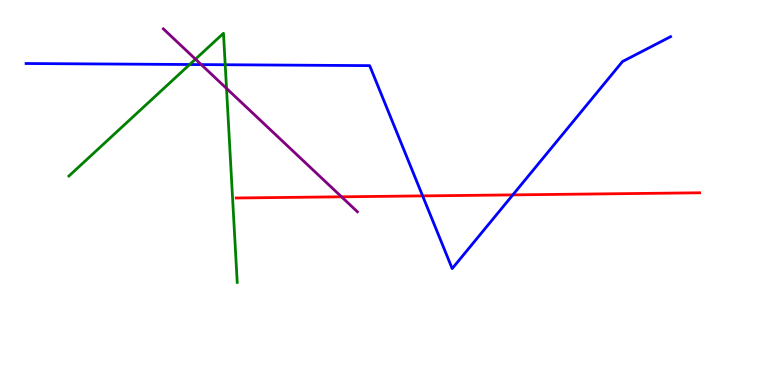[{'lines': ['blue', 'red'], 'intersections': [{'x': 5.45, 'y': 4.91}, {'x': 6.62, 'y': 4.94}]}, {'lines': ['green', 'red'], 'intersections': []}, {'lines': ['purple', 'red'], 'intersections': [{'x': 4.41, 'y': 4.89}]}, {'lines': ['blue', 'green'], 'intersections': [{'x': 2.45, 'y': 8.32}, {'x': 2.91, 'y': 8.32}]}, {'lines': ['blue', 'purple'], 'intersections': [{'x': 2.6, 'y': 8.32}]}, {'lines': ['green', 'purple'], 'intersections': [{'x': 2.52, 'y': 8.46}, {'x': 2.92, 'y': 7.7}]}]